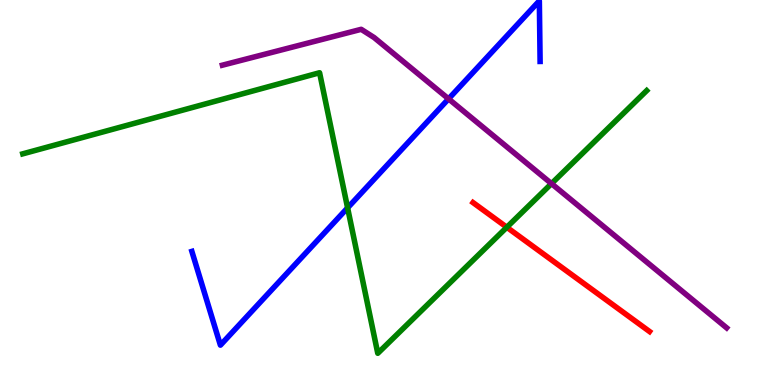[{'lines': ['blue', 'red'], 'intersections': []}, {'lines': ['green', 'red'], 'intersections': [{'x': 6.54, 'y': 4.1}]}, {'lines': ['purple', 'red'], 'intersections': []}, {'lines': ['blue', 'green'], 'intersections': [{'x': 4.49, 'y': 4.6}]}, {'lines': ['blue', 'purple'], 'intersections': [{'x': 5.79, 'y': 7.43}]}, {'lines': ['green', 'purple'], 'intersections': [{'x': 7.12, 'y': 5.23}]}]